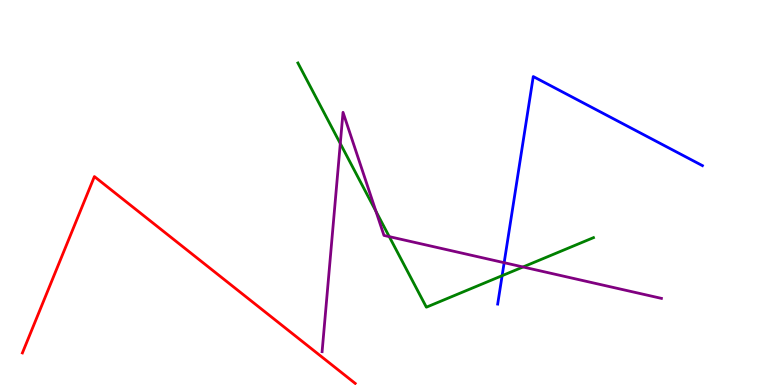[{'lines': ['blue', 'red'], 'intersections': []}, {'lines': ['green', 'red'], 'intersections': []}, {'lines': ['purple', 'red'], 'intersections': []}, {'lines': ['blue', 'green'], 'intersections': [{'x': 6.48, 'y': 2.84}]}, {'lines': ['blue', 'purple'], 'intersections': [{'x': 6.51, 'y': 3.18}]}, {'lines': ['green', 'purple'], 'intersections': [{'x': 4.39, 'y': 6.27}, {'x': 4.85, 'y': 4.51}, {'x': 5.02, 'y': 3.85}, {'x': 6.75, 'y': 3.07}]}]